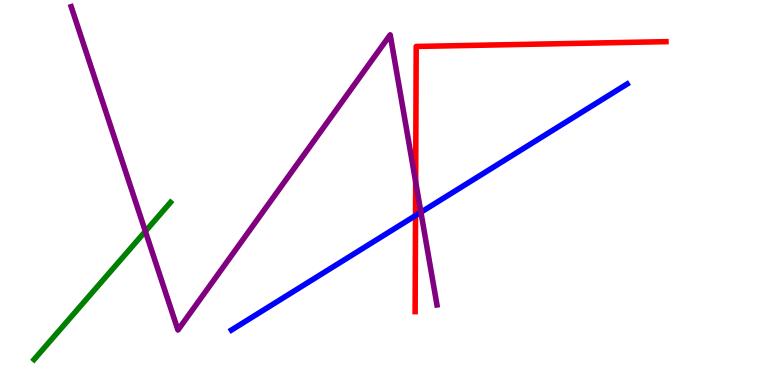[{'lines': ['blue', 'red'], 'intersections': [{'x': 5.36, 'y': 4.4}]}, {'lines': ['green', 'red'], 'intersections': []}, {'lines': ['purple', 'red'], 'intersections': [{'x': 5.36, 'y': 5.28}]}, {'lines': ['blue', 'green'], 'intersections': []}, {'lines': ['blue', 'purple'], 'intersections': [{'x': 5.43, 'y': 4.49}]}, {'lines': ['green', 'purple'], 'intersections': [{'x': 1.88, 'y': 3.99}]}]